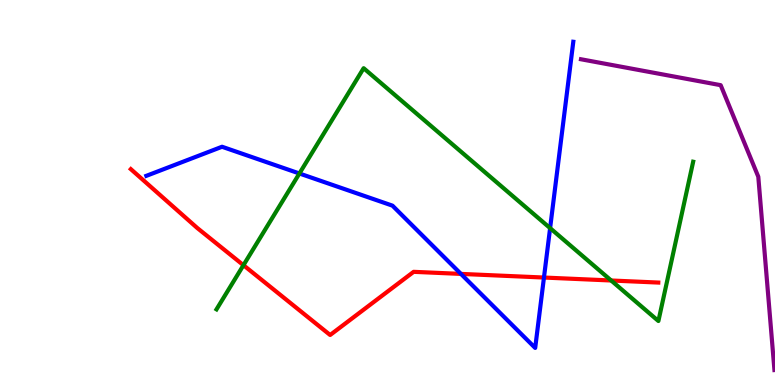[{'lines': ['blue', 'red'], 'intersections': [{'x': 5.95, 'y': 2.89}, {'x': 7.02, 'y': 2.79}]}, {'lines': ['green', 'red'], 'intersections': [{'x': 3.14, 'y': 3.11}, {'x': 7.89, 'y': 2.71}]}, {'lines': ['purple', 'red'], 'intersections': []}, {'lines': ['blue', 'green'], 'intersections': [{'x': 3.86, 'y': 5.49}, {'x': 7.1, 'y': 4.07}]}, {'lines': ['blue', 'purple'], 'intersections': []}, {'lines': ['green', 'purple'], 'intersections': []}]